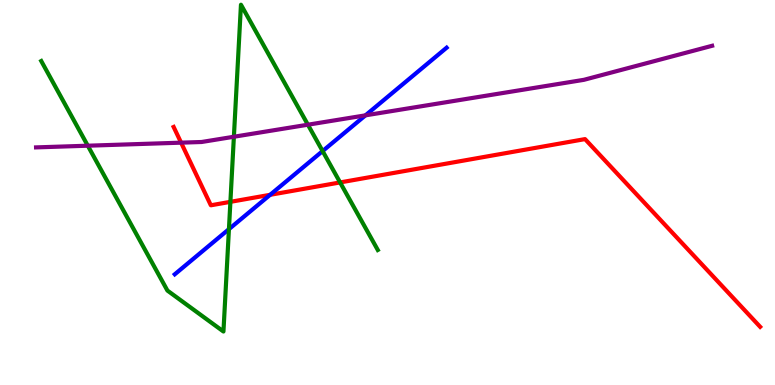[{'lines': ['blue', 'red'], 'intersections': [{'x': 3.49, 'y': 4.94}]}, {'lines': ['green', 'red'], 'intersections': [{'x': 2.97, 'y': 4.76}, {'x': 4.39, 'y': 5.26}]}, {'lines': ['purple', 'red'], 'intersections': [{'x': 2.34, 'y': 6.29}]}, {'lines': ['blue', 'green'], 'intersections': [{'x': 2.95, 'y': 4.05}, {'x': 4.16, 'y': 6.08}]}, {'lines': ['blue', 'purple'], 'intersections': [{'x': 4.72, 'y': 7.0}]}, {'lines': ['green', 'purple'], 'intersections': [{'x': 1.13, 'y': 6.22}, {'x': 3.02, 'y': 6.45}, {'x': 3.97, 'y': 6.76}]}]